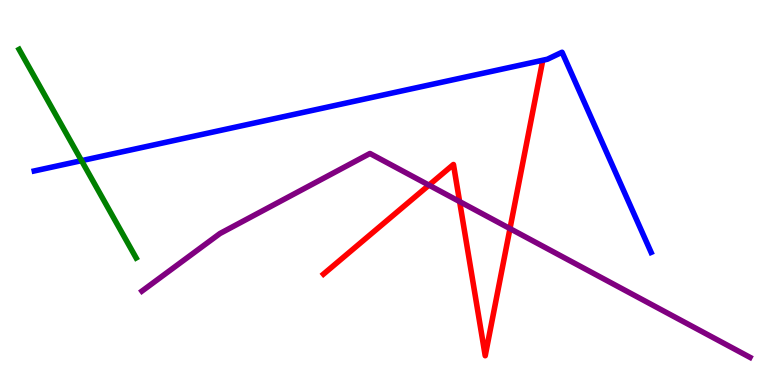[{'lines': ['blue', 'red'], 'intersections': []}, {'lines': ['green', 'red'], 'intersections': []}, {'lines': ['purple', 'red'], 'intersections': [{'x': 5.53, 'y': 5.19}, {'x': 5.93, 'y': 4.76}, {'x': 6.58, 'y': 4.06}]}, {'lines': ['blue', 'green'], 'intersections': [{'x': 1.05, 'y': 5.83}]}, {'lines': ['blue', 'purple'], 'intersections': []}, {'lines': ['green', 'purple'], 'intersections': []}]